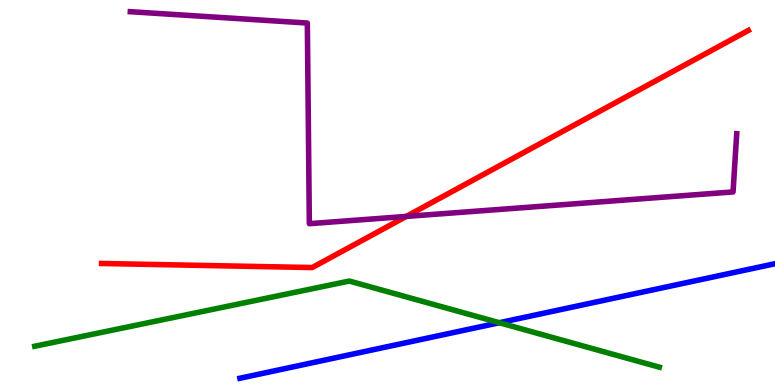[{'lines': ['blue', 'red'], 'intersections': []}, {'lines': ['green', 'red'], 'intersections': []}, {'lines': ['purple', 'red'], 'intersections': [{'x': 5.24, 'y': 4.38}]}, {'lines': ['blue', 'green'], 'intersections': [{'x': 6.44, 'y': 1.62}]}, {'lines': ['blue', 'purple'], 'intersections': []}, {'lines': ['green', 'purple'], 'intersections': []}]